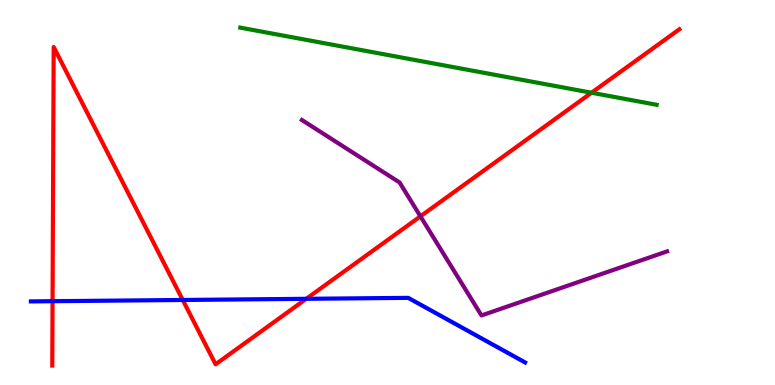[{'lines': ['blue', 'red'], 'intersections': [{'x': 0.678, 'y': 2.18}, {'x': 2.36, 'y': 2.21}, {'x': 3.95, 'y': 2.24}]}, {'lines': ['green', 'red'], 'intersections': [{'x': 7.63, 'y': 7.59}]}, {'lines': ['purple', 'red'], 'intersections': [{'x': 5.42, 'y': 4.38}]}, {'lines': ['blue', 'green'], 'intersections': []}, {'lines': ['blue', 'purple'], 'intersections': []}, {'lines': ['green', 'purple'], 'intersections': []}]